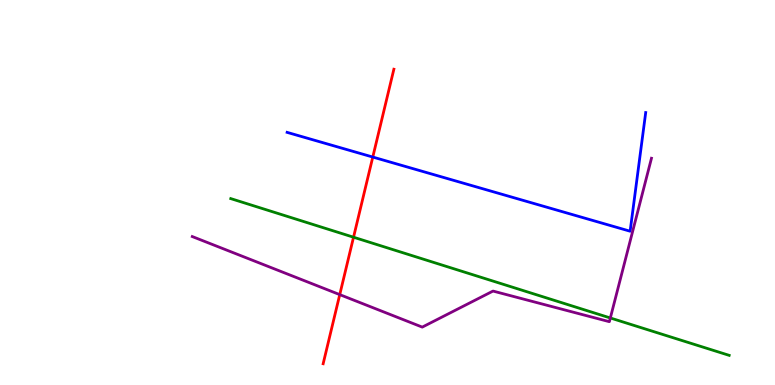[{'lines': ['blue', 'red'], 'intersections': [{'x': 4.81, 'y': 5.92}]}, {'lines': ['green', 'red'], 'intersections': [{'x': 4.56, 'y': 3.84}]}, {'lines': ['purple', 'red'], 'intersections': [{'x': 4.38, 'y': 2.35}]}, {'lines': ['blue', 'green'], 'intersections': []}, {'lines': ['blue', 'purple'], 'intersections': []}, {'lines': ['green', 'purple'], 'intersections': [{'x': 7.88, 'y': 1.74}]}]